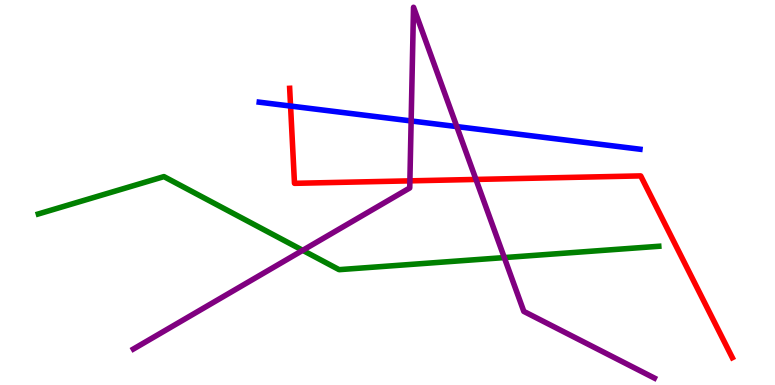[{'lines': ['blue', 'red'], 'intersections': [{'x': 3.75, 'y': 7.25}]}, {'lines': ['green', 'red'], 'intersections': []}, {'lines': ['purple', 'red'], 'intersections': [{'x': 5.29, 'y': 5.3}, {'x': 6.14, 'y': 5.34}]}, {'lines': ['blue', 'green'], 'intersections': []}, {'lines': ['blue', 'purple'], 'intersections': [{'x': 5.31, 'y': 6.86}, {'x': 5.89, 'y': 6.71}]}, {'lines': ['green', 'purple'], 'intersections': [{'x': 3.91, 'y': 3.5}, {'x': 6.51, 'y': 3.31}]}]